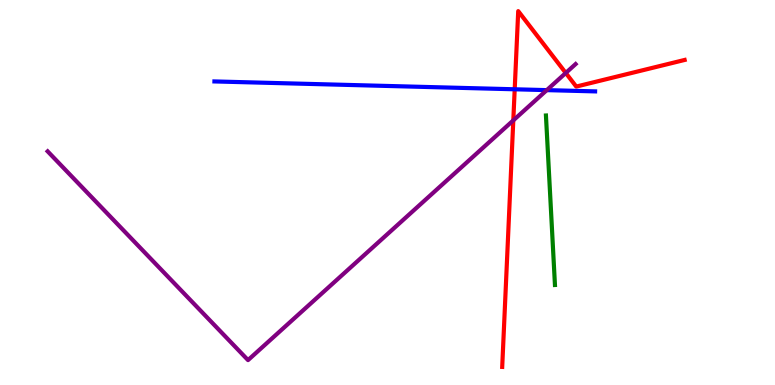[{'lines': ['blue', 'red'], 'intersections': [{'x': 6.64, 'y': 7.68}]}, {'lines': ['green', 'red'], 'intersections': []}, {'lines': ['purple', 'red'], 'intersections': [{'x': 6.62, 'y': 6.87}, {'x': 7.3, 'y': 8.1}]}, {'lines': ['blue', 'green'], 'intersections': []}, {'lines': ['blue', 'purple'], 'intersections': [{'x': 7.06, 'y': 7.66}]}, {'lines': ['green', 'purple'], 'intersections': []}]